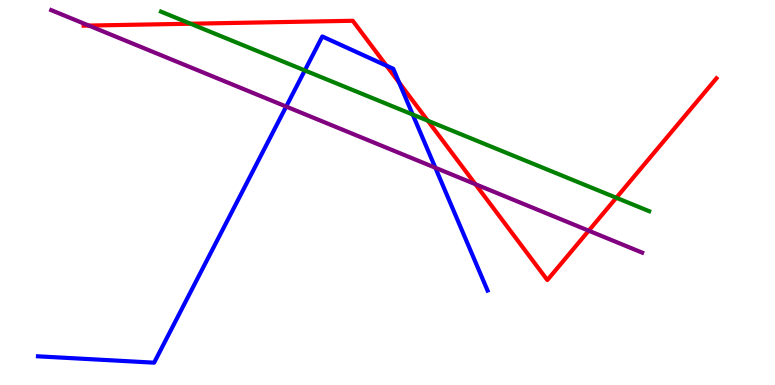[{'lines': ['blue', 'red'], 'intersections': [{'x': 4.99, 'y': 8.29}, {'x': 5.15, 'y': 7.86}]}, {'lines': ['green', 'red'], 'intersections': [{'x': 2.46, 'y': 9.38}, {'x': 5.52, 'y': 6.87}, {'x': 7.95, 'y': 4.86}]}, {'lines': ['purple', 'red'], 'intersections': [{'x': 1.15, 'y': 9.34}, {'x': 6.13, 'y': 5.22}, {'x': 7.6, 'y': 4.01}]}, {'lines': ['blue', 'green'], 'intersections': [{'x': 3.93, 'y': 8.17}, {'x': 5.33, 'y': 7.02}]}, {'lines': ['blue', 'purple'], 'intersections': [{'x': 3.69, 'y': 7.23}, {'x': 5.62, 'y': 5.64}]}, {'lines': ['green', 'purple'], 'intersections': []}]